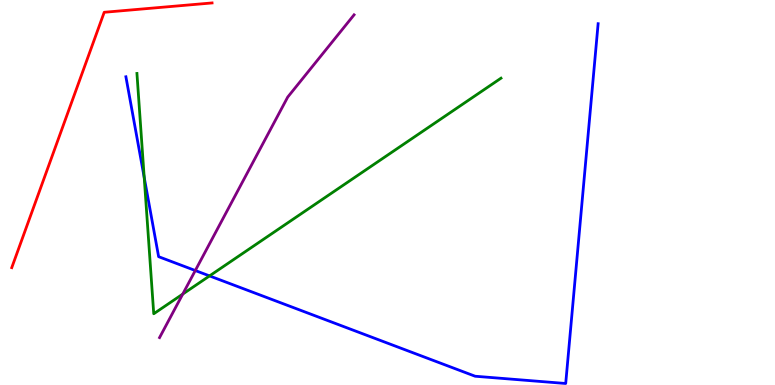[{'lines': ['blue', 'red'], 'intersections': []}, {'lines': ['green', 'red'], 'intersections': []}, {'lines': ['purple', 'red'], 'intersections': []}, {'lines': ['blue', 'green'], 'intersections': [{'x': 1.86, 'y': 5.39}, {'x': 2.7, 'y': 2.83}]}, {'lines': ['blue', 'purple'], 'intersections': [{'x': 2.52, 'y': 2.97}]}, {'lines': ['green', 'purple'], 'intersections': [{'x': 2.36, 'y': 2.36}]}]